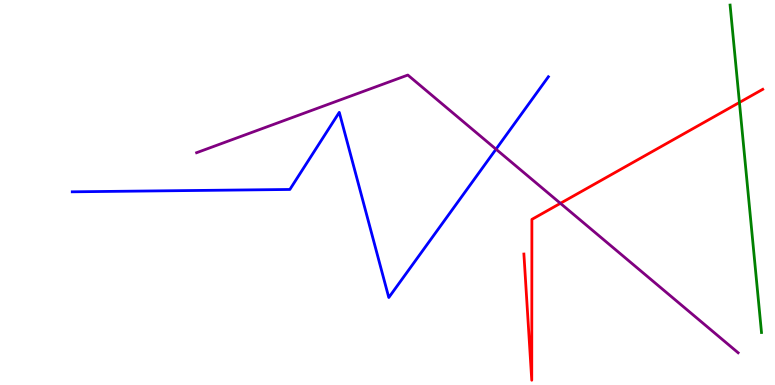[{'lines': ['blue', 'red'], 'intersections': []}, {'lines': ['green', 'red'], 'intersections': [{'x': 9.54, 'y': 7.34}]}, {'lines': ['purple', 'red'], 'intersections': [{'x': 7.23, 'y': 4.72}]}, {'lines': ['blue', 'green'], 'intersections': []}, {'lines': ['blue', 'purple'], 'intersections': [{'x': 6.4, 'y': 6.12}]}, {'lines': ['green', 'purple'], 'intersections': []}]